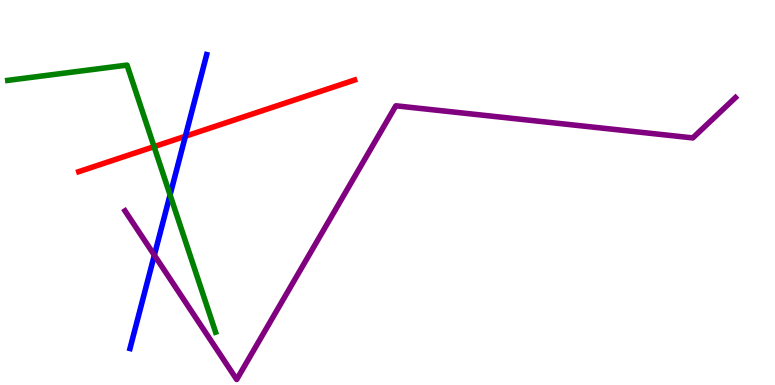[{'lines': ['blue', 'red'], 'intersections': [{'x': 2.39, 'y': 6.46}]}, {'lines': ['green', 'red'], 'intersections': [{'x': 1.99, 'y': 6.19}]}, {'lines': ['purple', 'red'], 'intersections': []}, {'lines': ['blue', 'green'], 'intersections': [{'x': 2.19, 'y': 4.94}]}, {'lines': ['blue', 'purple'], 'intersections': [{'x': 1.99, 'y': 3.37}]}, {'lines': ['green', 'purple'], 'intersections': []}]